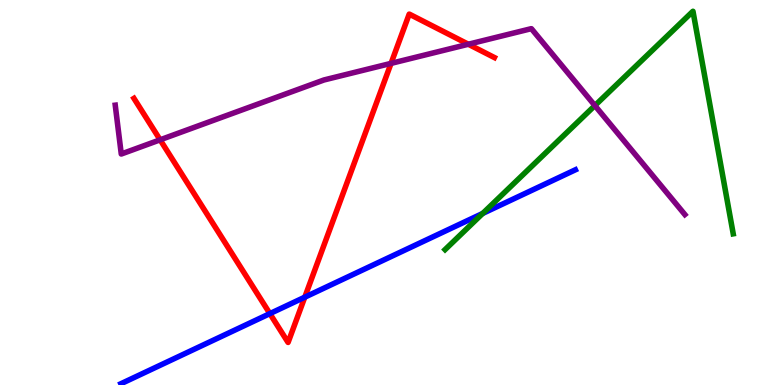[{'lines': ['blue', 'red'], 'intersections': [{'x': 3.48, 'y': 1.85}, {'x': 3.93, 'y': 2.28}]}, {'lines': ['green', 'red'], 'intersections': []}, {'lines': ['purple', 'red'], 'intersections': [{'x': 2.07, 'y': 6.37}, {'x': 5.05, 'y': 8.35}, {'x': 6.04, 'y': 8.85}]}, {'lines': ['blue', 'green'], 'intersections': [{'x': 6.23, 'y': 4.46}]}, {'lines': ['blue', 'purple'], 'intersections': []}, {'lines': ['green', 'purple'], 'intersections': [{'x': 7.68, 'y': 7.26}]}]